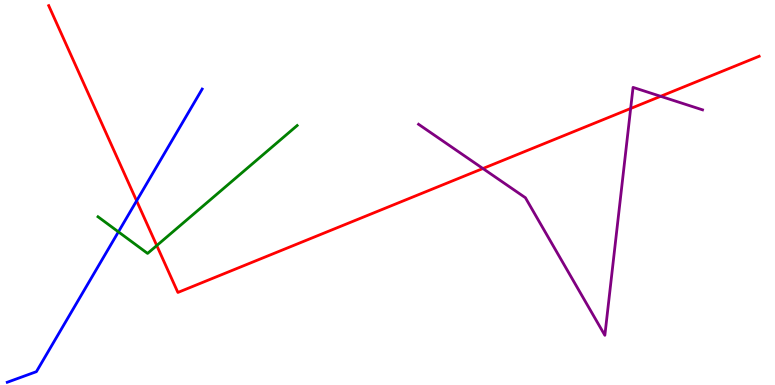[{'lines': ['blue', 'red'], 'intersections': [{'x': 1.76, 'y': 4.78}]}, {'lines': ['green', 'red'], 'intersections': [{'x': 2.02, 'y': 3.62}]}, {'lines': ['purple', 'red'], 'intersections': [{'x': 6.23, 'y': 5.62}, {'x': 8.14, 'y': 7.18}, {'x': 8.52, 'y': 7.5}]}, {'lines': ['blue', 'green'], 'intersections': [{'x': 1.53, 'y': 3.98}]}, {'lines': ['blue', 'purple'], 'intersections': []}, {'lines': ['green', 'purple'], 'intersections': []}]